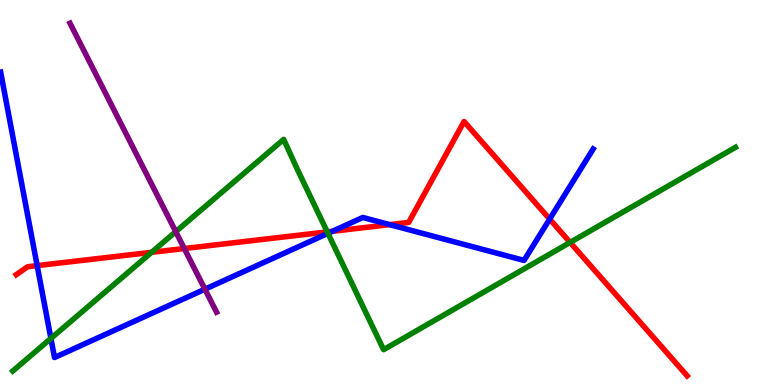[{'lines': ['blue', 'red'], 'intersections': [{'x': 0.48, 'y': 3.1}, {'x': 4.29, 'y': 3.99}, {'x': 5.03, 'y': 4.17}, {'x': 7.09, 'y': 4.31}]}, {'lines': ['green', 'red'], 'intersections': [{'x': 1.96, 'y': 3.45}, {'x': 4.22, 'y': 3.98}, {'x': 7.36, 'y': 3.7}]}, {'lines': ['purple', 'red'], 'intersections': [{'x': 2.38, 'y': 3.54}]}, {'lines': ['blue', 'green'], 'intersections': [{'x': 0.657, 'y': 1.21}, {'x': 4.23, 'y': 3.94}]}, {'lines': ['blue', 'purple'], 'intersections': [{'x': 2.64, 'y': 2.49}]}, {'lines': ['green', 'purple'], 'intersections': [{'x': 2.27, 'y': 3.98}]}]